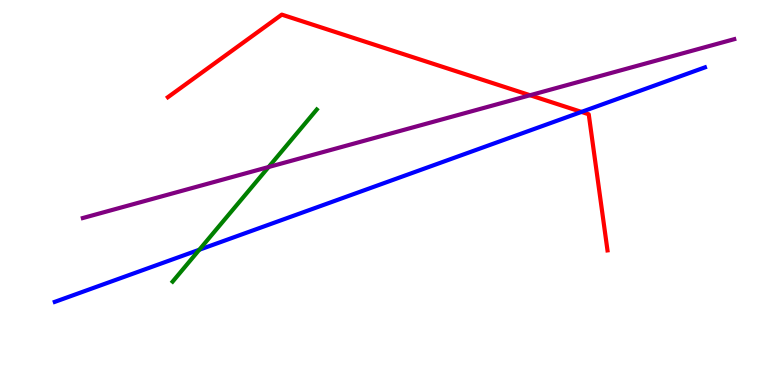[{'lines': ['blue', 'red'], 'intersections': [{'x': 7.5, 'y': 7.09}]}, {'lines': ['green', 'red'], 'intersections': []}, {'lines': ['purple', 'red'], 'intersections': [{'x': 6.84, 'y': 7.53}]}, {'lines': ['blue', 'green'], 'intersections': [{'x': 2.57, 'y': 3.51}]}, {'lines': ['blue', 'purple'], 'intersections': []}, {'lines': ['green', 'purple'], 'intersections': [{'x': 3.47, 'y': 5.66}]}]